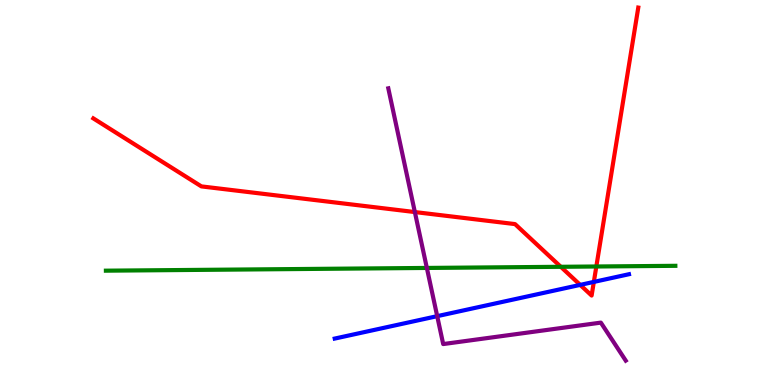[{'lines': ['blue', 'red'], 'intersections': [{'x': 7.49, 'y': 2.6}, {'x': 7.66, 'y': 2.68}]}, {'lines': ['green', 'red'], 'intersections': [{'x': 7.24, 'y': 3.07}, {'x': 7.69, 'y': 3.08}]}, {'lines': ['purple', 'red'], 'intersections': [{'x': 5.35, 'y': 4.49}]}, {'lines': ['blue', 'green'], 'intersections': []}, {'lines': ['blue', 'purple'], 'intersections': [{'x': 5.64, 'y': 1.79}]}, {'lines': ['green', 'purple'], 'intersections': [{'x': 5.51, 'y': 3.04}]}]